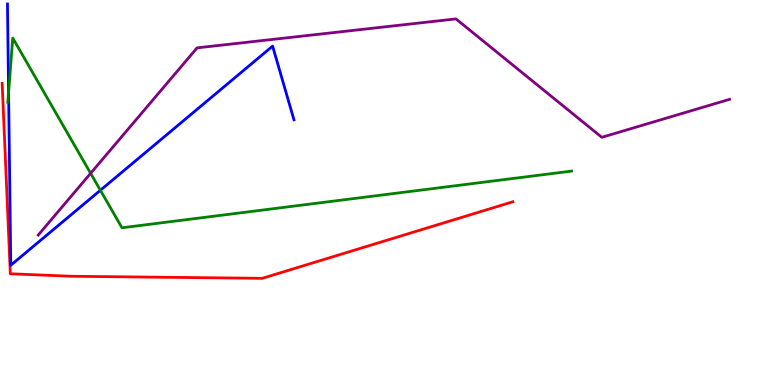[{'lines': ['blue', 'red'], 'intersections': []}, {'lines': ['green', 'red'], 'intersections': []}, {'lines': ['purple', 'red'], 'intersections': []}, {'lines': ['blue', 'green'], 'intersections': [{'x': 0.111, 'y': 7.6}, {'x': 1.3, 'y': 5.06}]}, {'lines': ['blue', 'purple'], 'intersections': []}, {'lines': ['green', 'purple'], 'intersections': [{'x': 1.17, 'y': 5.5}]}]